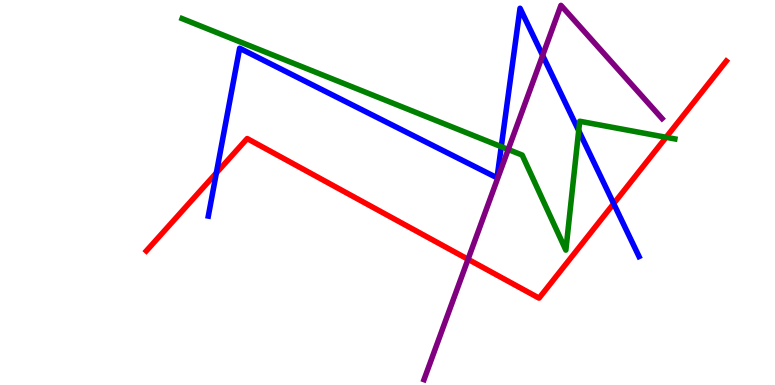[{'lines': ['blue', 'red'], 'intersections': [{'x': 2.79, 'y': 5.51}, {'x': 7.92, 'y': 4.71}]}, {'lines': ['green', 'red'], 'intersections': [{'x': 8.59, 'y': 6.43}]}, {'lines': ['purple', 'red'], 'intersections': [{'x': 6.04, 'y': 3.27}]}, {'lines': ['blue', 'green'], 'intersections': [{'x': 6.47, 'y': 6.19}, {'x': 7.47, 'y': 6.61}]}, {'lines': ['blue', 'purple'], 'intersections': [{'x': 7.0, 'y': 8.56}]}, {'lines': ['green', 'purple'], 'intersections': [{'x': 6.56, 'y': 6.12}]}]